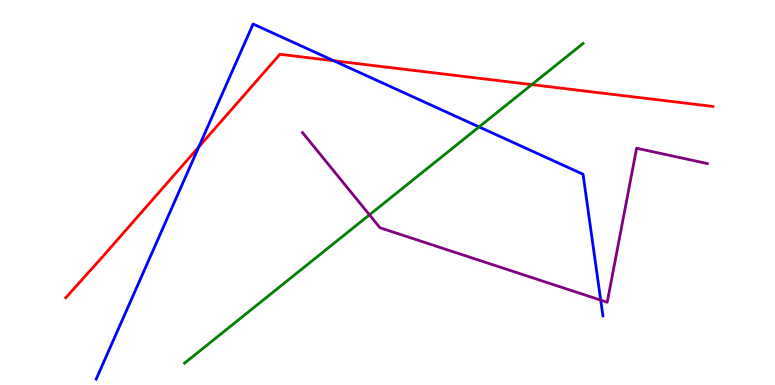[{'lines': ['blue', 'red'], 'intersections': [{'x': 2.57, 'y': 6.18}, {'x': 4.31, 'y': 8.42}]}, {'lines': ['green', 'red'], 'intersections': [{'x': 6.86, 'y': 7.8}]}, {'lines': ['purple', 'red'], 'intersections': []}, {'lines': ['blue', 'green'], 'intersections': [{'x': 6.18, 'y': 6.7}]}, {'lines': ['blue', 'purple'], 'intersections': [{'x': 7.75, 'y': 2.2}]}, {'lines': ['green', 'purple'], 'intersections': [{'x': 4.77, 'y': 4.42}]}]